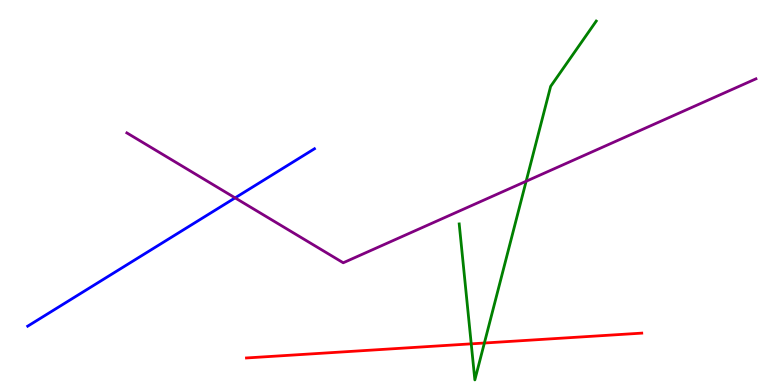[{'lines': ['blue', 'red'], 'intersections': []}, {'lines': ['green', 'red'], 'intersections': [{'x': 6.08, 'y': 1.07}, {'x': 6.25, 'y': 1.09}]}, {'lines': ['purple', 'red'], 'intersections': []}, {'lines': ['blue', 'green'], 'intersections': []}, {'lines': ['blue', 'purple'], 'intersections': [{'x': 3.03, 'y': 4.86}]}, {'lines': ['green', 'purple'], 'intersections': [{'x': 6.79, 'y': 5.29}]}]